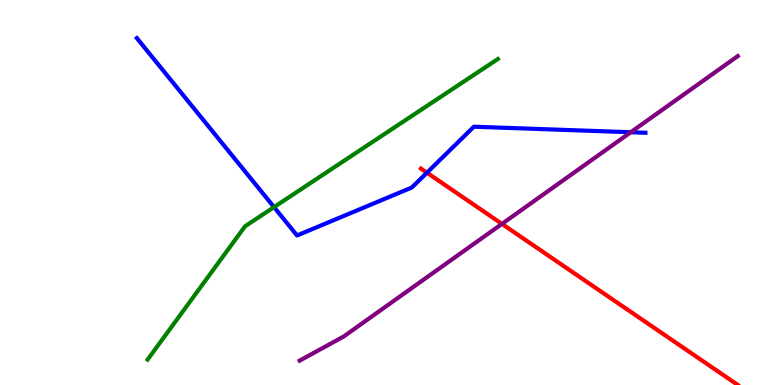[{'lines': ['blue', 'red'], 'intersections': [{'x': 5.51, 'y': 5.51}]}, {'lines': ['green', 'red'], 'intersections': []}, {'lines': ['purple', 'red'], 'intersections': [{'x': 6.48, 'y': 4.18}]}, {'lines': ['blue', 'green'], 'intersections': [{'x': 3.54, 'y': 4.62}]}, {'lines': ['blue', 'purple'], 'intersections': [{'x': 8.14, 'y': 6.57}]}, {'lines': ['green', 'purple'], 'intersections': []}]